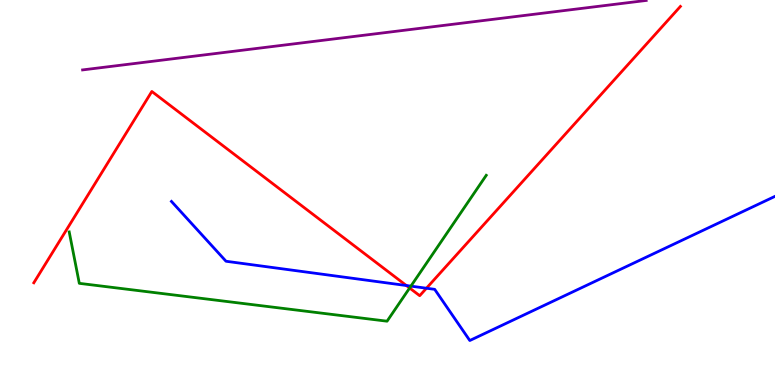[{'lines': ['blue', 'red'], 'intersections': [{'x': 5.24, 'y': 2.58}, {'x': 5.5, 'y': 2.51}]}, {'lines': ['green', 'red'], 'intersections': [{'x': 5.29, 'y': 2.52}]}, {'lines': ['purple', 'red'], 'intersections': []}, {'lines': ['blue', 'green'], 'intersections': [{'x': 5.3, 'y': 2.57}]}, {'lines': ['blue', 'purple'], 'intersections': []}, {'lines': ['green', 'purple'], 'intersections': []}]